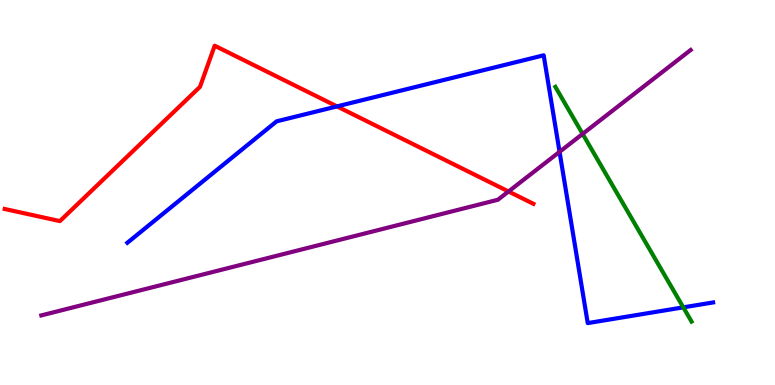[{'lines': ['blue', 'red'], 'intersections': [{'x': 4.35, 'y': 7.24}]}, {'lines': ['green', 'red'], 'intersections': []}, {'lines': ['purple', 'red'], 'intersections': [{'x': 6.56, 'y': 5.03}]}, {'lines': ['blue', 'green'], 'intersections': [{'x': 8.82, 'y': 2.02}]}, {'lines': ['blue', 'purple'], 'intersections': [{'x': 7.22, 'y': 6.06}]}, {'lines': ['green', 'purple'], 'intersections': [{'x': 7.52, 'y': 6.52}]}]